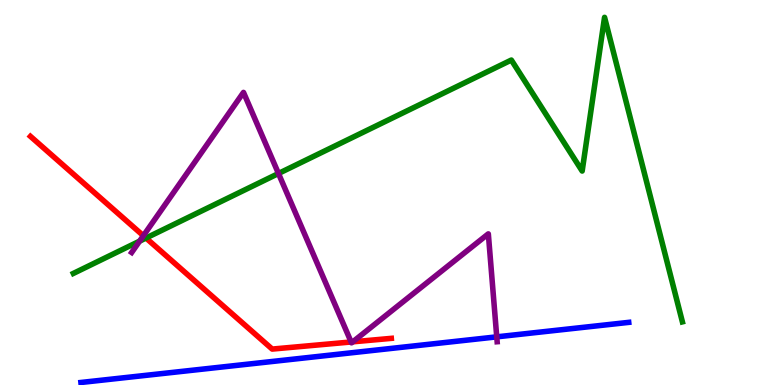[{'lines': ['blue', 'red'], 'intersections': []}, {'lines': ['green', 'red'], 'intersections': [{'x': 1.88, 'y': 3.82}]}, {'lines': ['purple', 'red'], 'intersections': [{'x': 1.85, 'y': 3.88}, {'x': 4.53, 'y': 1.12}, {'x': 4.55, 'y': 1.12}]}, {'lines': ['blue', 'green'], 'intersections': []}, {'lines': ['blue', 'purple'], 'intersections': [{'x': 6.41, 'y': 1.25}]}, {'lines': ['green', 'purple'], 'intersections': [{'x': 1.8, 'y': 3.74}, {'x': 3.59, 'y': 5.49}]}]